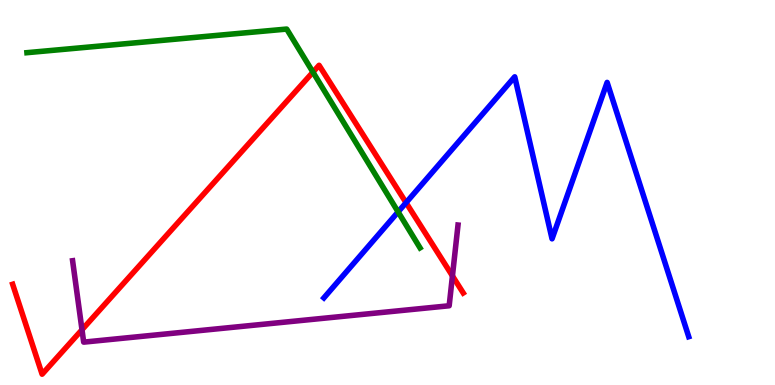[{'lines': ['blue', 'red'], 'intersections': [{'x': 5.24, 'y': 4.74}]}, {'lines': ['green', 'red'], 'intersections': [{'x': 4.04, 'y': 8.13}]}, {'lines': ['purple', 'red'], 'intersections': [{'x': 1.06, 'y': 1.44}, {'x': 5.84, 'y': 2.83}]}, {'lines': ['blue', 'green'], 'intersections': [{'x': 5.14, 'y': 4.5}]}, {'lines': ['blue', 'purple'], 'intersections': []}, {'lines': ['green', 'purple'], 'intersections': []}]